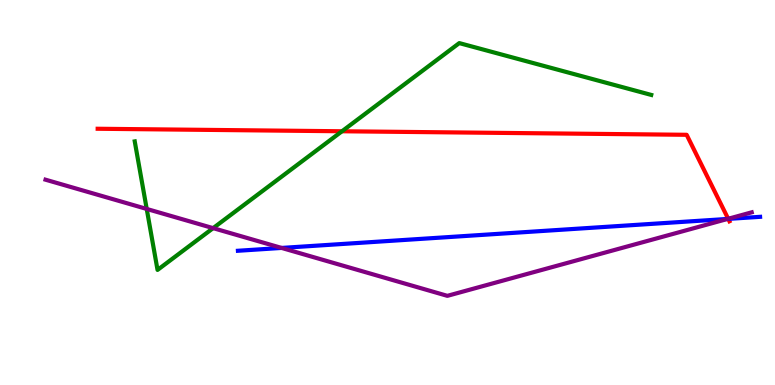[{'lines': ['blue', 'red'], 'intersections': [{'x': 9.4, 'y': 4.31}]}, {'lines': ['green', 'red'], 'intersections': [{'x': 4.41, 'y': 6.59}]}, {'lines': ['purple', 'red'], 'intersections': [{'x': 9.4, 'y': 4.32}]}, {'lines': ['blue', 'green'], 'intersections': []}, {'lines': ['blue', 'purple'], 'intersections': [{'x': 3.63, 'y': 3.56}, {'x': 9.39, 'y': 4.31}]}, {'lines': ['green', 'purple'], 'intersections': [{'x': 1.89, 'y': 4.57}, {'x': 2.75, 'y': 4.07}]}]